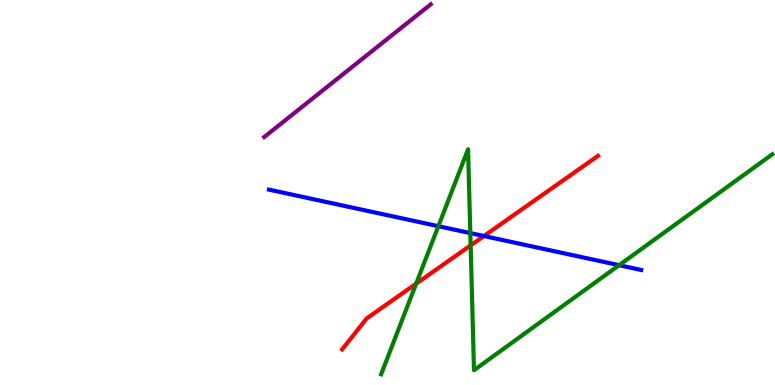[{'lines': ['blue', 'red'], 'intersections': [{'x': 6.24, 'y': 3.87}]}, {'lines': ['green', 'red'], 'intersections': [{'x': 5.37, 'y': 2.63}, {'x': 6.07, 'y': 3.63}]}, {'lines': ['purple', 'red'], 'intersections': []}, {'lines': ['blue', 'green'], 'intersections': [{'x': 5.66, 'y': 4.12}, {'x': 6.07, 'y': 3.95}, {'x': 7.99, 'y': 3.11}]}, {'lines': ['blue', 'purple'], 'intersections': []}, {'lines': ['green', 'purple'], 'intersections': []}]